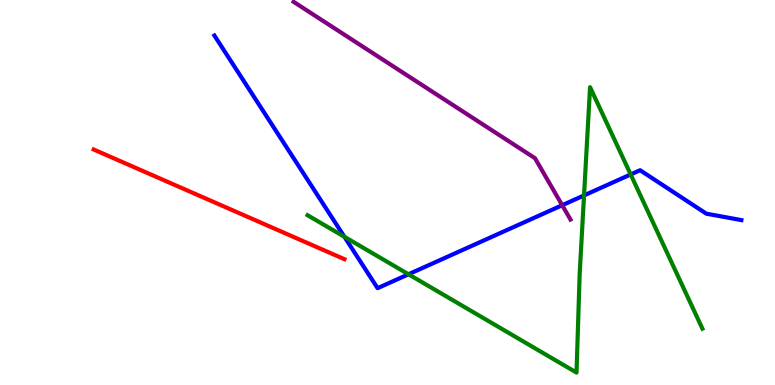[{'lines': ['blue', 'red'], 'intersections': []}, {'lines': ['green', 'red'], 'intersections': []}, {'lines': ['purple', 'red'], 'intersections': []}, {'lines': ['blue', 'green'], 'intersections': [{'x': 4.44, 'y': 3.85}, {'x': 5.27, 'y': 2.88}, {'x': 7.54, 'y': 4.92}, {'x': 8.14, 'y': 5.47}]}, {'lines': ['blue', 'purple'], 'intersections': [{'x': 7.25, 'y': 4.67}]}, {'lines': ['green', 'purple'], 'intersections': []}]